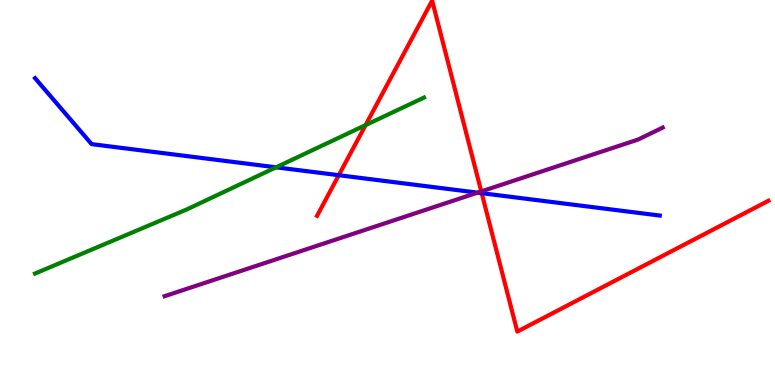[{'lines': ['blue', 'red'], 'intersections': [{'x': 4.37, 'y': 5.45}, {'x': 6.22, 'y': 4.98}]}, {'lines': ['green', 'red'], 'intersections': [{'x': 4.72, 'y': 6.75}]}, {'lines': ['purple', 'red'], 'intersections': [{'x': 6.21, 'y': 5.03}]}, {'lines': ['blue', 'green'], 'intersections': [{'x': 3.56, 'y': 5.65}]}, {'lines': ['blue', 'purple'], 'intersections': [{'x': 6.16, 'y': 5.0}]}, {'lines': ['green', 'purple'], 'intersections': []}]